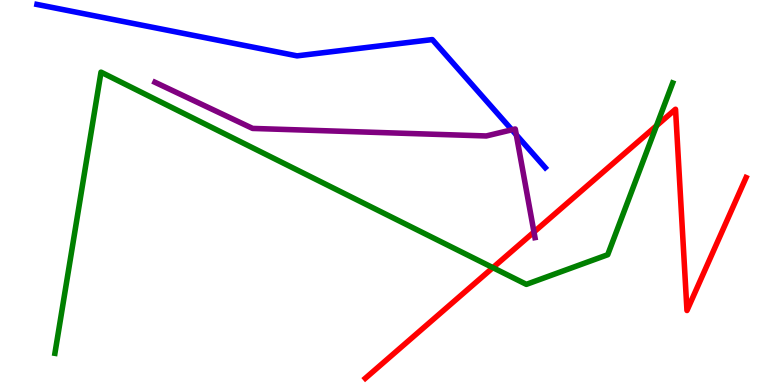[{'lines': ['blue', 'red'], 'intersections': []}, {'lines': ['green', 'red'], 'intersections': [{'x': 6.36, 'y': 3.05}, {'x': 8.47, 'y': 6.73}]}, {'lines': ['purple', 'red'], 'intersections': [{'x': 6.89, 'y': 3.97}]}, {'lines': ['blue', 'green'], 'intersections': []}, {'lines': ['blue', 'purple'], 'intersections': [{'x': 6.6, 'y': 6.63}, {'x': 6.66, 'y': 6.5}]}, {'lines': ['green', 'purple'], 'intersections': []}]